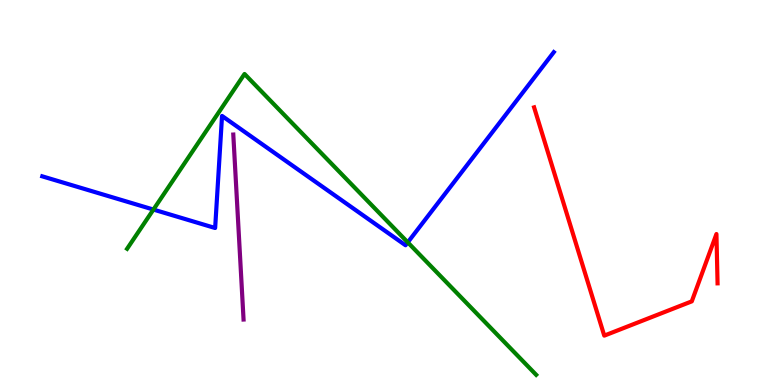[{'lines': ['blue', 'red'], 'intersections': []}, {'lines': ['green', 'red'], 'intersections': []}, {'lines': ['purple', 'red'], 'intersections': []}, {'lines': ['blue', 'green'], 'intersections': [{'x': 1.98, 'y': 4.56}, {'x': 5.26, 'y': 3.7}]}, {'lines': ['blue', 'purple'], 'intersections': []}, {'lines': ['green', 'purple'], 'intersections': []}]